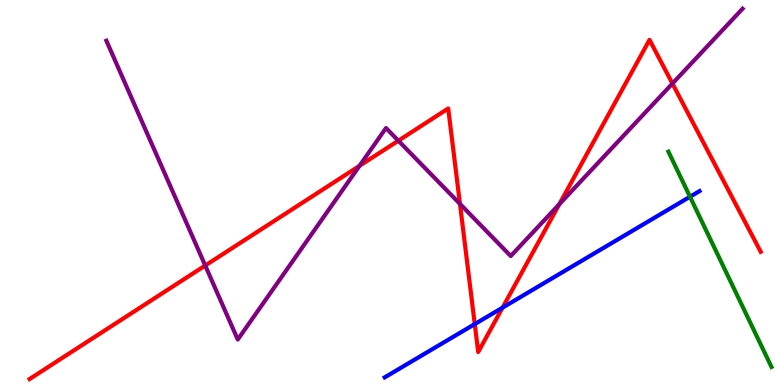[{'lines': ['blue', 'red'], 'intersections': [{'x': 6.13, 'y': 1.58}, {'x': 6.48, 'y': 2.01}]}, {'lines': ['green', 'red'], 'intersections': []}, {'lines': ['purple', 'red'], 'intersections': [{'x': 2.65, 'y': 3.1}, {'x': 4.64, 'y': 5.69}, {'x': 5.14, 'y': 6.35}, {'x': 5.94, 'y': 4.7}, {'x': 7.22, 'y': 4.7}, {'x': 8.68, 'y': 7.83}]}, {'lines': ['blue', 'green'], 'intersections': [{'x': 8.9, 'y': 4.89}]}, {'lines': ['blue', 'purple'], 'intersections': []}, {'lines': ['green', 'purple'], 'intersections': []}]